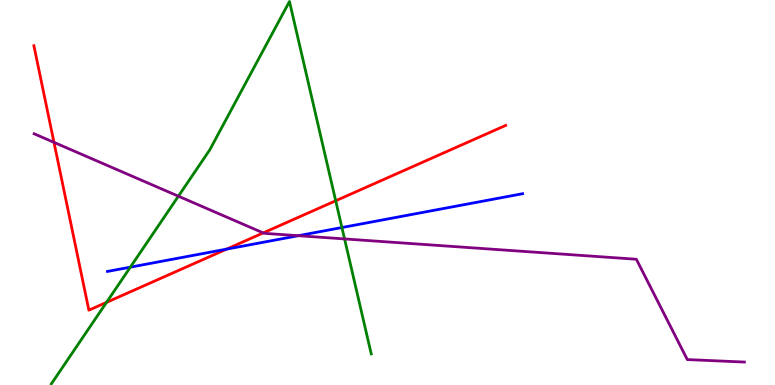[{'lines': ['blue', 'red'], 'intersections': [{'x': 2.92, 'y': 3.53}]}, {'lines': ['green', 'red'], 'intersections': [{'x': 1.37, 'y': 2.15}, {'x': 4.33, 'y': 4.79}]}, {'lines': ['purple', 'red'], 'intersections': [{'x': 0.697, 'y': 6.3}, {'x': 3.4, 'y': 3.95}]}, {'lines': ['blue', 'green'], 'intersections': [{'x': 1.68, 'y': 3.06}, {'x': 4.41, 'y': 4.09}]}, {'lines': ['blue', 'purple'], 'intersections': [{'x': 3.85, 'y': 3.88}]}, {'lines': ['green', 'purple'], 'intersections': [{'x': 2.3, 'y': 4.9}, {'x': 4.45, 'y': 3.79}]}]